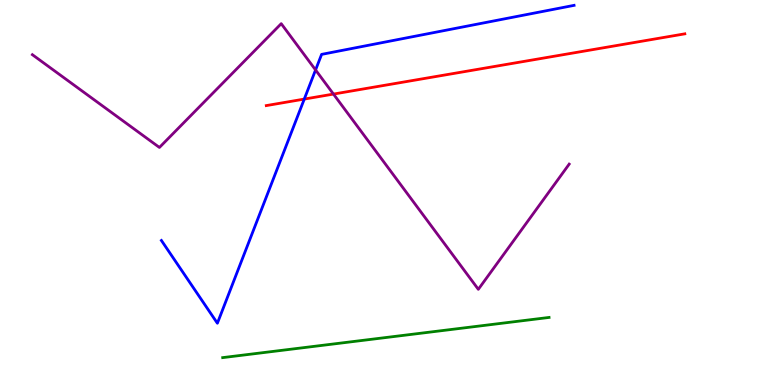[{'lines': ['blue', 'red'], 'intersections': [{'x': 3.93, 'y': 7.43}]}, {'lines': ['green', 'red'], 'intersections': []}, {'lines': ['purple', 'red'], 'intersections': [{'x': 4.3, 'y': 7.56}]}, {'lines': ['blue', 'green'], 'intersections': []}, {'lines': ['blue', 'purple'], 'intersections': [{'x': 4.07, 'y': 8.18}]}, {'lines': ['green', 'purple'], 'intersections': []}]